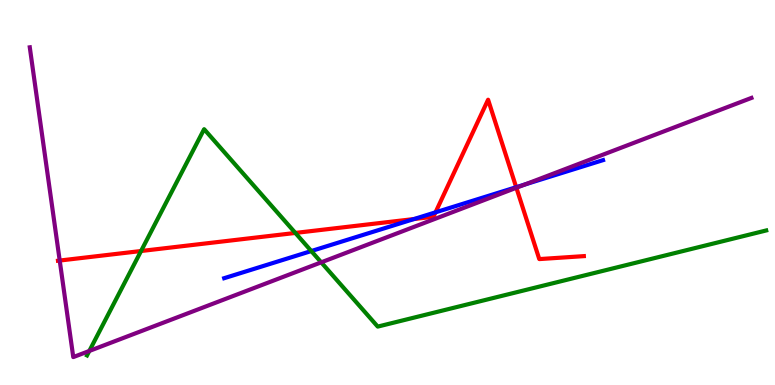[{'lines': ['blue', 'red'], 'intersections': [{'x': 5.34, 'y': 4.31}, {'x': 5.62, 'y': 4.48}, {'x': 6.66, 'y': 5.14}]}, {'lines': ['green', 'red'], 'intersections': [{'x': 1.82, 'y': 3.48}, {'x': 3.81, 'y': 3.95}]}, {'lines': ['purple', 'red'], 'intersections': [{'x': 0.771, 'y': 3.23}, {'x': 6.66, 'y': 5.12}]}, {'lines': ['blue', 'green'], 'intersections': [{'x': 4.02, 'y': 3.48}]}, {'lines': ['blue', 'purple'], 'intersections': [{'x': 6.77, 'y': 5.21}]}, {'lines': ['green', 'purple'], 'intersections': [{'x': 1.15, 'y': 0.884}, {'x': 4.14, 'y': 3.19}]}]